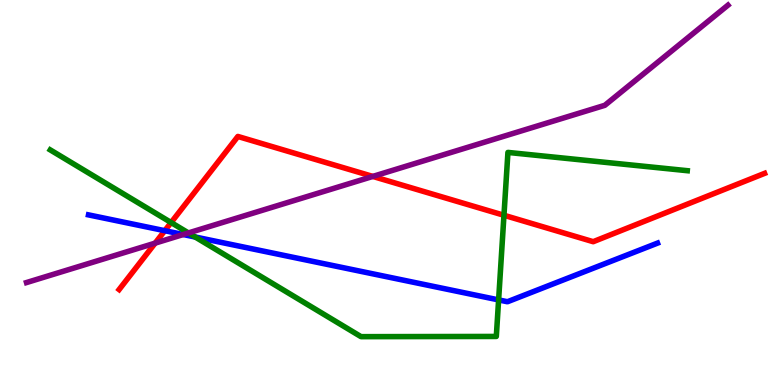[{'lines': ['blue', 'red'], 'intersections': [{'x': 2.13, 'y': 4.01}]}, {'lines': ['green', 'red'], 'intersections': [{'x': 2.21, 'y': 4.22}, {'x': 6.5, 'y': 4.41}]}, {'lines': ['purple', 'red'], 'intersections': [{'x': 2.0, 'y': 3.68}, {'x': 4.81, 'y': 5.42}]}, {'lines': ['blue', 'green'], 'intersections': [{'x': 2.52, 'y': 3.84}, {'x': 6.43, 'y': 2.21}]}, {'lines': ['blue', 'purple'], 'intersections': [{'x': 2.36, 'y': 3.91}]}, {'lines': ['green', 'purple'], 'intersections': [{'x': 2.43, 'y': 3.95}]}]